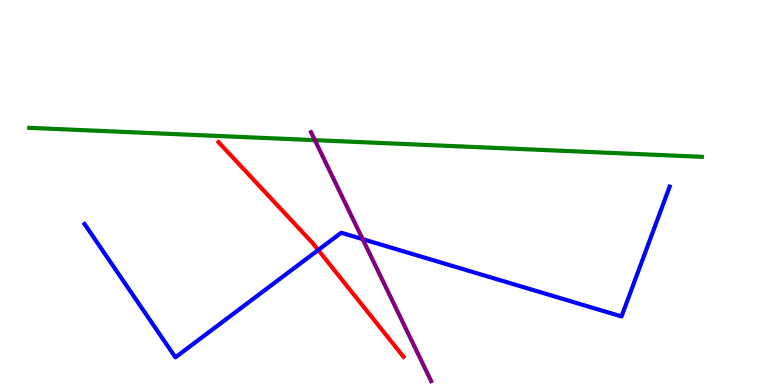[{'lines': ['blue', 'red'], 'intersections': [{'x': 4.11, 'y': 3.51}]}, {'lines': ['green', 'red'], 'intersections': []}, {'lines': ['purple', 'red'], 'intersections': []}, {'lines': ['blue', 'green'], 'intersections': []}, {'lines': ['blue', 'purple'], 'intersections': [{'x': 4.68, 'y': 3.79}]}, {'lines': ['green', 'purple'], 'intersections': [{'x': 4.06, 'y': 6.36}]}]